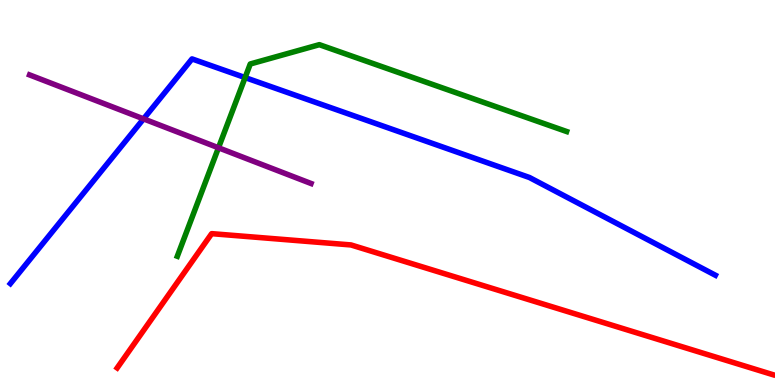[{'lines': ['blue', 'red'], 'intersections': []}, {'lines': ['green', 'red'], 'intersections': []}, {'lines': ['purple', 'red'], 'intersections': []}, {'lines': ['blue', 'green'], 'intersections': [{'x': 3.16, 'y': 7.99}]}, {'lines': ['blue', 'purple'], 'intersections': [{'x': 1.85, 'y': 6.91}]}, {'lines': ['green', 'purple'], 'intersections': [{'x': 2.82, 'y': 6.16}]}]